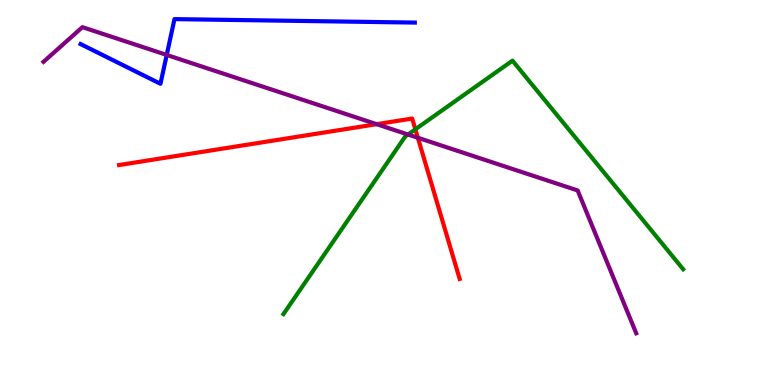[{'lines': ['blue', 'red'], 'intersections': []}, {'lines': ['green', 'red'], 'intersections': [{'x': 5.36, 'y': 6.64}]}, {'lines': ['purple', 'red'], 'intersections': [{'x': 4.86, 'y': 6.77}, {'x': 5.39, 'y': 6.42}]}, {'lines': ['blue', 'green'], 'intersections': []}, {'lines': ['blue', 'purple'], 'intersections': [{'x': 2.15, 'y': 8.57}]}, {'lines': ['green', 'purple'], 'intersections': [{'x': 5.26, 'y': 6.51}]}]